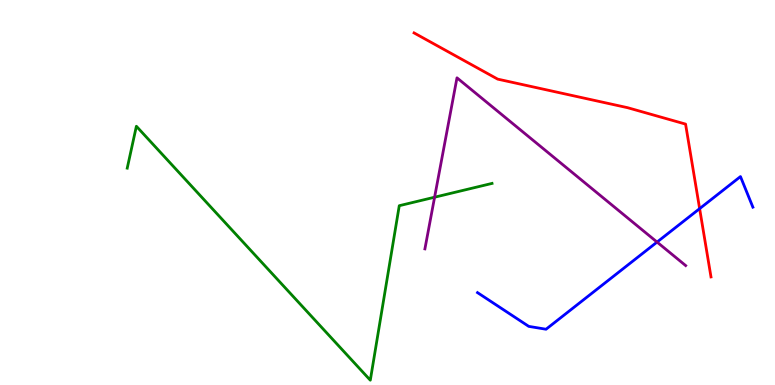[{'lines': ['blue', 'red'], 'intersections': [{'x': 9.03, 'y': 4.58}]}, {'lines': ['green', 'red'], 'intersections': []}, {'lines': ['purple', 'red'], 'intersections': []}, {'lines': ['blue', 'green'], 'intersections': []}, {'lines': ['blue', 'purple'], 'intersections': [{'x': 8.48, 'y': 3.71}]}, {'lines': ['green', 'purple'], 'intersections': [{'x': 5.61, 'y': 4.88}]}]